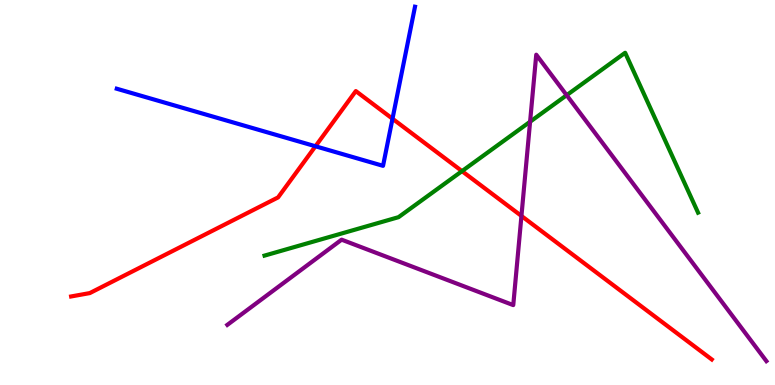[{'lines': ['blue', 'red'], 'intersections': [{'x': 4.07, 'y': 6.2}, {'x': 5.06, 'y': 6.92}]}, {'lines': ['green', 'red'], 'intersections': [{'x': 5.96, 'y': 5.56}]}, {'lines': ['purple', 'red'], 'intersections': [{'x': 6.73, 'y': 4.39}]}, {'lines': ['blue', 'green'], 'intersections': []}, {'lines': ['blue', 'purple'], 'intersections': []}, {'lines': ['green', 'purple'], 'intersections': [{'x': 6.84, 'y': 6.84}, {'x': 7.31, 'y': 7.53}]}]